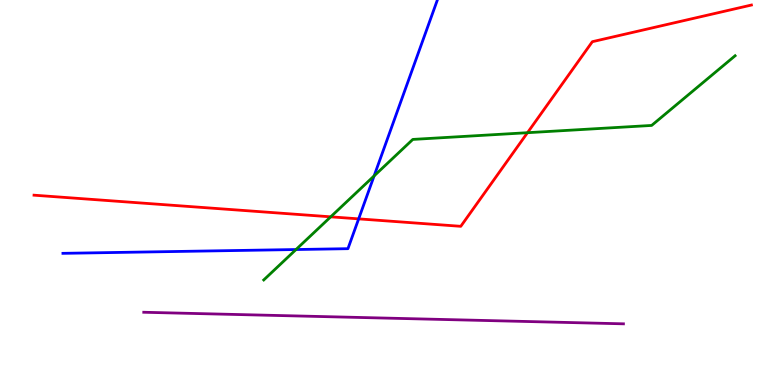[{'lines': ['blue', 'red'], 'intersections': [{'x': 4.63, 'y': 4.32}]}, {'lines': ['green', 'red'], 'intersections': [{'x': 4.27, 'y': 4.37}, {'x': 6.81, 'y': 6.55}]}, {'lines': ['purple', 'red'], 'intersections': []}, {'lines': ['blue', 'green'], 'intersections': [{'x': 3.82, 'y': 3.52}, {'x': 4.83, 'y': 5.43}]}, {'lines': ['blue', 'purple'], 'intersections': []}, {'lines': ['green', 'purple'], 'intersections': []}]